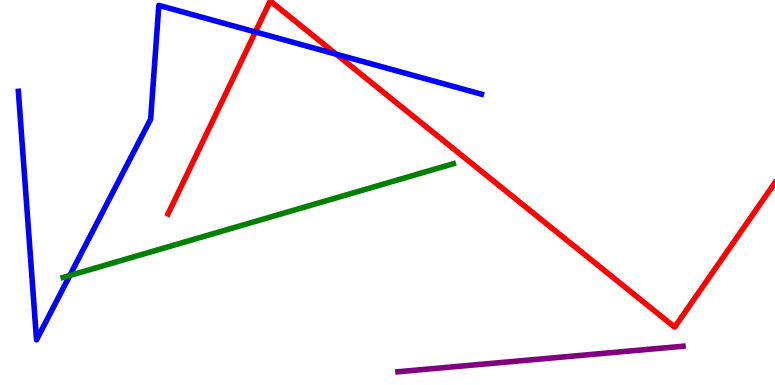[{'lines': ['blue', 'red'], 'intersections': [{'x': 3.3, 'y': 9.17}, {'x': 4.34, 'y': 8.59}]}, {'lines': ['green', 'red'], 'intersections': []}, {'lines': ['purple', 'red'], 'intersections': []}, {'lines': ['blue', 'green'], 'intersections': [{'x': 0.901, 'y': 2.84}]}, {'lines': ['blue', 'purple'], 'intersections': []}, {'lines': ['green', 'purple'], 'intersections': []}]